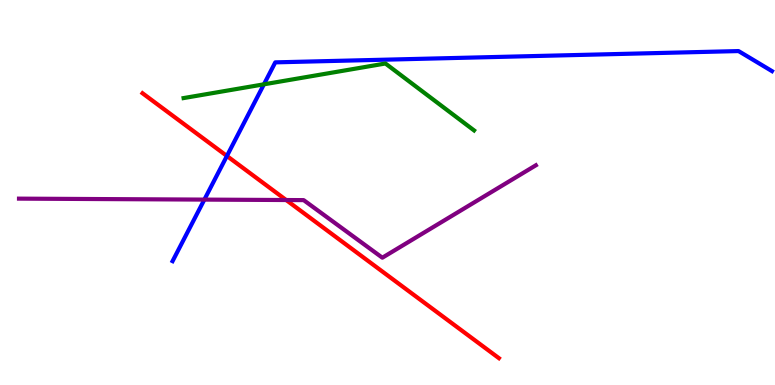[{'lines': ['blue', 'red'], 'intersections': [{'x': 2.93, 'y': 5.95}]}, {'lines': ['green', 'red'], 'intersections': []}, {'lines': ['purple', 'red'], 'intersections': [{'x': 3.69, 'y': 4.8}]}, {'lines': ['blue', 'green'], 'intersections': [{'x': 3.41, 'y': 7.81}]}, {'lines': ['blue', 'purple'], 'intersections': [{'x': 2.64, 'y': 4.82}]}, {'lines': ['green', 'purple'], 'intersections': []}]